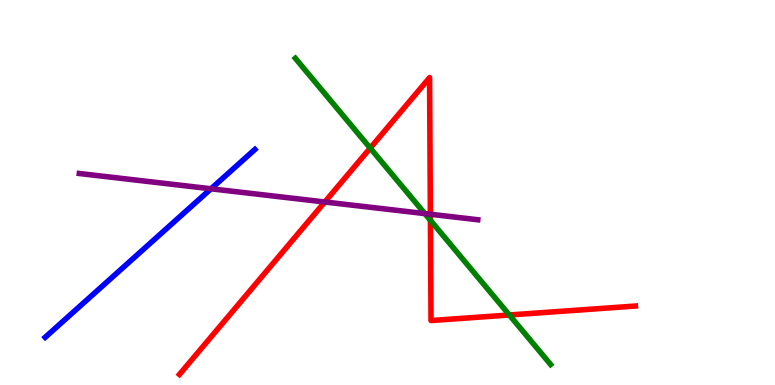[{'lines': ['blue', 'red'], 'intersections': []}, {'lines': ['green', 'red'], 'intersections': [{'x': 4.78, 'y': 6.15}, {'x': 5.55, 'y': 4.28}, {'x': 6.57, 'y': 1.82}]}, {'lines': ['purple', 'red'], 'intersections': [{'x': 4.19, 'y': 4.75}, {'x': 5.55, 'y': 4.44}]}, {'lines': ['blue', 'green'], 'intersections': []}, {'lines': ['blue', 'purple'], 'intersections': [{'x': 2.72, 'y': 5.1}]}, {'lines': ['green', 'purple'], 'intersections': [{'x': 5.48, 'y': 4.45}]}]